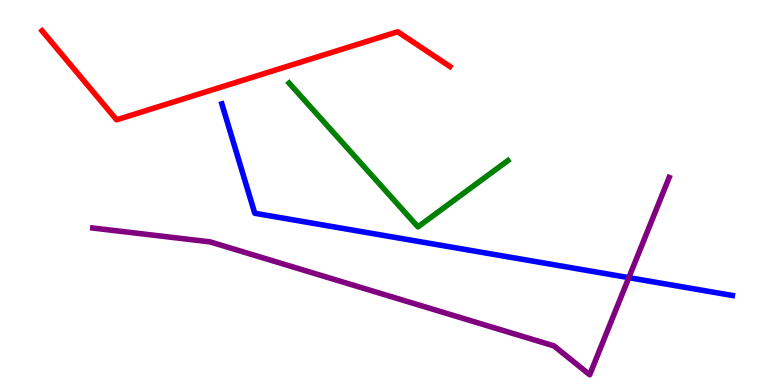[{'lines': ['blue', 'red'], 'intersections': []}, {'lines': ['green', 'red'], 'intersections': []}, {'lines': ['purple', 'red'], 'intersections': []}, {'lines': ['blue', 'green'], 'intersections': []}, {'lines': ['blue', 'purple'], 'intersections': [{'x': 8.11, 'y': 2.79}]}, {'lines': ['green', 'purple'], 'intersections': []}]